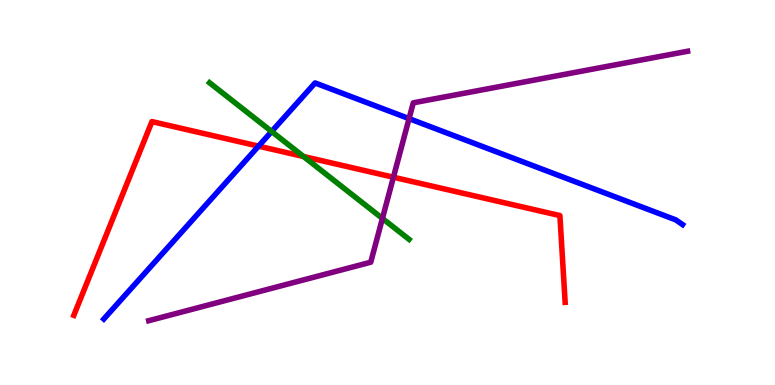[{'lines': ['blue', 'red'], 'intersections': [{'x': 3.34, 'y': 6.2}]}, {'lines': ['green', 'red'], 'intersections': [{'x': 3.92, 'y': 5.93}]}, {'lines': ['purple', 'red'], 'intersections': [{'x': 5.08, 'y': 5.4}]}, {'lines': ['blue', 'green'], 'intersections': [{'x': 3.51, 'y': 6.58}]}, {'lines': ['blue', 'purple'], 'intersections': [{'x': 5.28, 'y': 6.92}]}, {'lines': ['green', 'purple'], 'intersections': [{'x': 4.93, 'y': 4.33}]}]